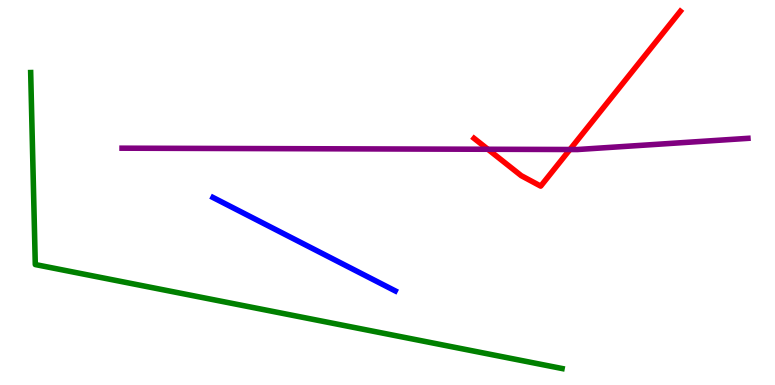[{'lines': ['blue', 'red'], 'intersections': []}, {'lines': ['green', 'red'], 'intersections': []}, {'lines': ['purple', 'red'], 'intersections': [{'x': 6.3, 'y': 6.12}, {'x': 7.35, 'y': 6.12}]}, {'lines': ['blue', 'green'], 'intersections': []}, {'lines': ['blue', 'purple'], 'intersections': []}, {'lines': ['green', 'purple'], 'intersections': []}]